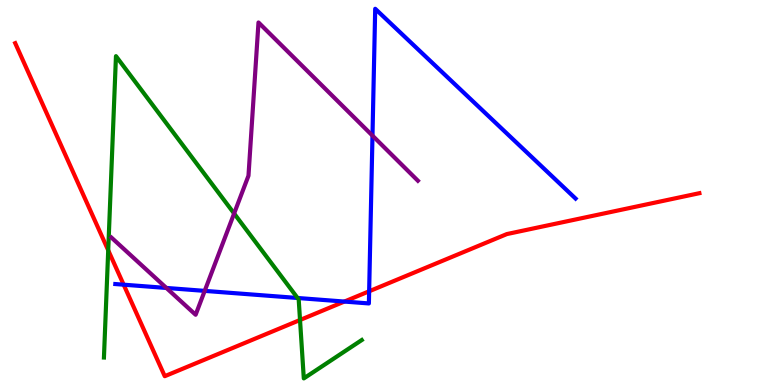[{'lines': ['blue', 'red'], 'intersections': [{'x': 1.6, 'y': 2.61}, {'x': 4.44, 'y': 2.17}, {'x': 4.76, 'y': 2.43}]}, {'lines': ['green', 'red'], 'intersections': [{'x': 1.4, 'y': 3.5}, {'x': 3.87, 'y': 1.69}]}, {'lines': ['purple', 'red'], 'intersections': []}, {'lines': ['blue', 'green'], 'intersections': [{'x': 3.84, 'y': 2.26}]}, {'lines': ['blue', 'purple'], 'intersections': [{'x': 2.15, 'y': 2.52}, {'x': 2.64, 'y': 2.44}, {'x': 4.81, 'y': 6.48}]}, {'lines': ['green', 'purple'], 'intersections': [{'x': 3.02, 'y': 4.45}]}]